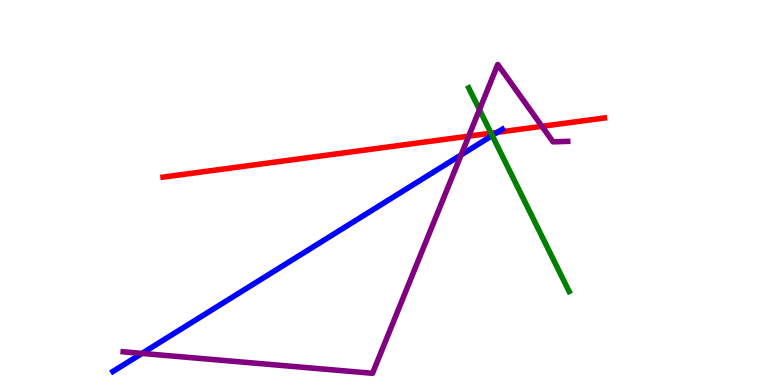[{'lines': ['blue', 'red'], 'intersections': [{'x': 6.42, 'y': 6.56}]}, {'lines': ['green', 'red'], 'intersections': [{'x': 6.34, 'y': 6.54}]}, {'lines': ['purple', 'red'], 'intersections': [{'x': 6.05, 'y': 6.46}, {'x': 6.99, 'y': 6.72}]}, {'lines': ['blue', 'green'], 'intersections': [{'x': 6.35, 'y': 6.48}]}, {'lines': ['blue', 'purple'], 'intersections': [{'x': 1.83, 'y': 0.821}, {'x': 5.95, 'y': 5.98}]}, {'lines': ['green', 'purple'], 'intersections': [{'x': 6.19, 'y': 7.15}]}]